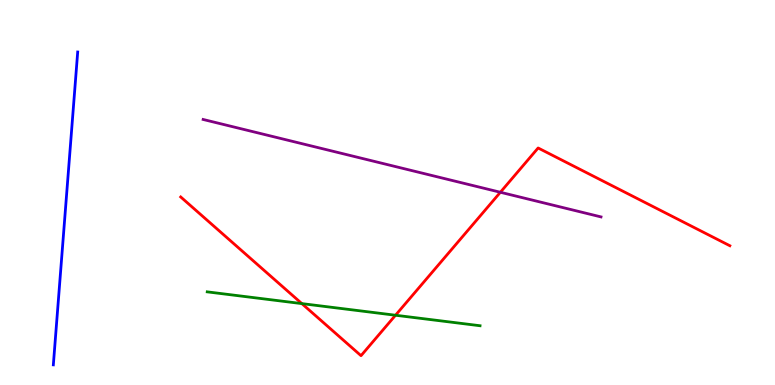[{'lines': ['blue', 'red'], 'intersections': []}, {'lines': ['green', 'red'], 'intersections': [{'x': 3.89, 'y': 2.11}, {'x': 5.1, 'y': 1.81}]}, {'lines': ['purple', 'red'], 'intersections': [{'x': 6.46, 'y': 5.01}]}, {'lines': ['blue', 'green'], 'intersections': []}, {'lines': ['blue', 'purple'], 'intersections': []}, {'lines': ['green', 'purple'], 'intersections': []}]